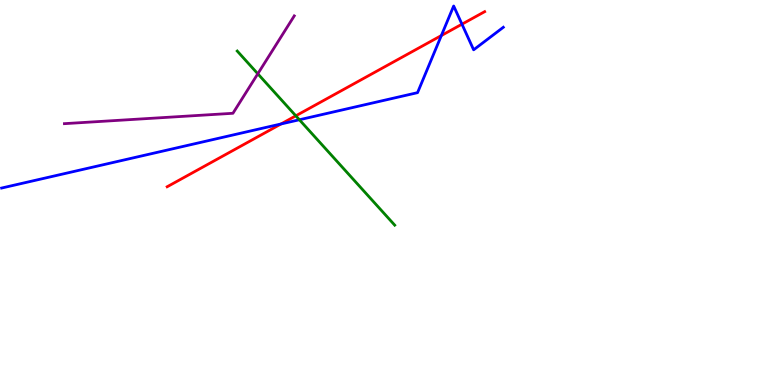[{'lines': ['blue', 'red'], 'intersections': [{'x': 3.63, 'y': 6.78}, {'x': 5.69, 'y': 9.08}, {'x': 5.96, 'y': 9.37}]}, {'lines': ['green', 'red'], 'intersections': [{'x': 3.82, 'y': 6.99}]}, {'lines': ['purple', 'red'], 'intersections': []}, {'lines': ['blue', 'green'], 'intersections': [{'x': 3.86, 'y': 6.89}]}, {'lines': ['blue', 'purple'], 'intersections': []}, {'lines': ['green', 'purple'], 'intersections': [{'x': 3.33, 'y': 8.08}]}]